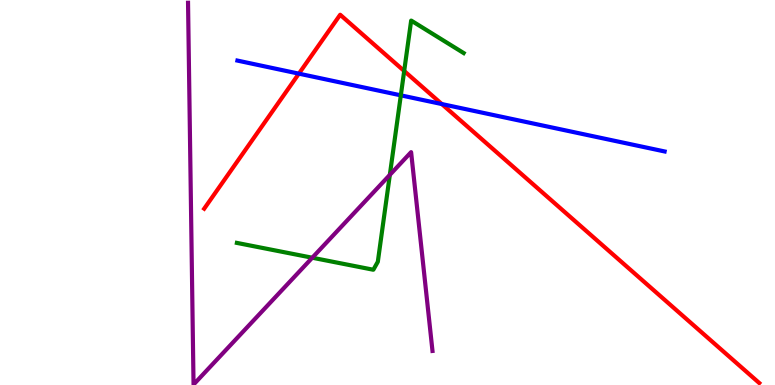[{'lines': ['blue', 'red'], 'intersections': [{'x': 3.86, 'y': 8.09}, {'x': 5.7, 'y': 7.3}]}, {'lines': ['green', 'red'], 'intersections': [{'x': 5.22, 'y': 8.16}]}, {'lines': ['purple', 'red'], 'intersections': []}, {'lines': ['blue', 'green'], 'intersections': [{'x': 5.17, 'y': 7.52}]}, {'lines': ['blue', 'purple'], 'intersections': []}, {'lines': ['green', 'purple'], 'intersections': [{'x': 4.03, 'y': 3.31}, {'x': 5.03, 'y': 5.46}]}]